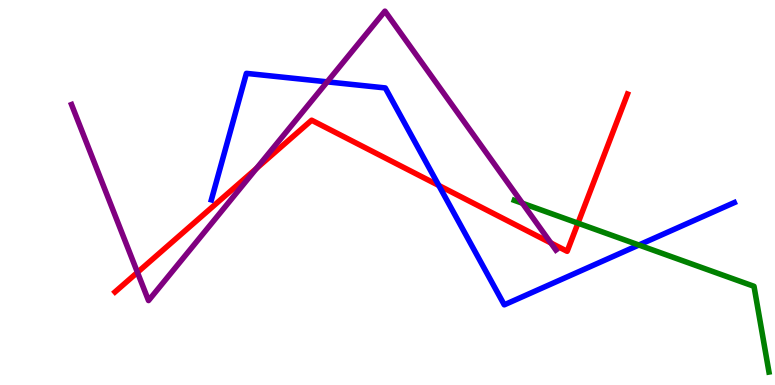[{'lines': ['blue', 'red'], 'intersections': [{'x': 5.66, 'y': 5.18}]}, {'lines': ['green', 'red'], 'intersections': [{'x': 7.46, 'y': 4.2}]}, {'lines': ['purple', 'red'], 'intersections': [{'x': 1.77, 'y': 2.93}, {'x': 3.31, 'y': 5.63}, {'x': 7.11, 'y': 3.69}]}, {'lines': ['blue', 'green'], 'intersections': [{'x': 8.24, 'y': 3.64}]}, {'lines': ['blue', 'purple'], 'intersections': [{'x': 4.22, 'y': 7.87}]}, {'lines': ['green', 'purple'], 'intersections': [{'x': 6.74, 'y': 4.72}]}]